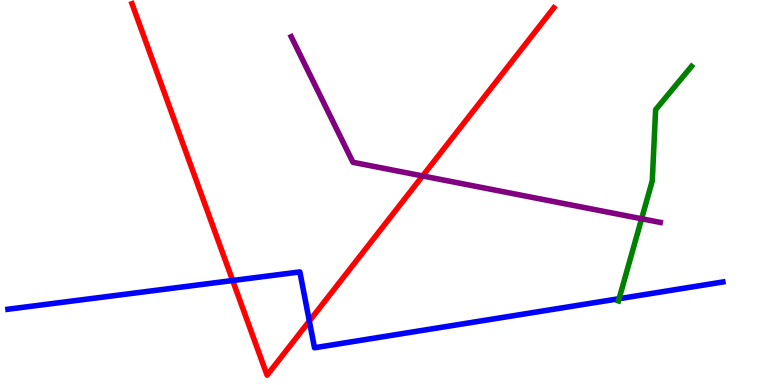[{'lines': ['blue', 'red'], 'intersections': [{'x': 3.0, 'y': 2.71}, {'x': 3.99, 'y': 1.66}]}, {'lines': ['green', 'red'], 'intersections': []}, {'lines': ['purple', 'red'], 'intersections': [{'x': 5.45, 'y': 5.43}]}, {'lines': ['blue', 'green'], 'intersections': [{'x': 7.99, 'y': 2.24}]}, {'lines': ['blue', 'purple'], 'intersections': []}, {'lines': ['green', 'purple'], 'intersections': [{'x': 8.28, 'y': 4.32}]}]